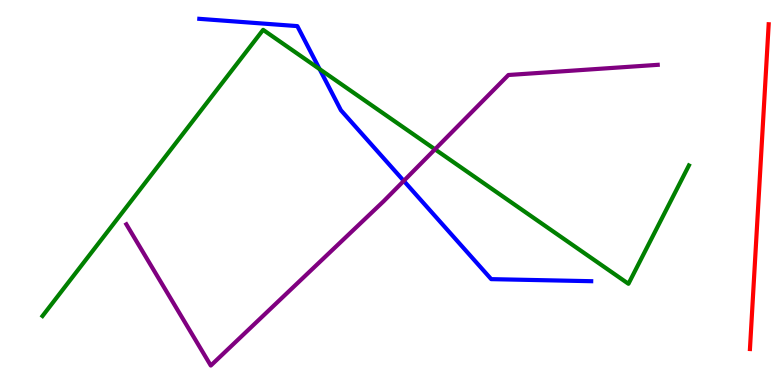[{'lines': ['blue', 'red'], 'intersections': []}, {'lines': ['green', 'red'], 'intersections': []}, {'lines': ['purple', 'red'], 'intersections': []}, {'lines': ['blue', 'green'], 'intersections': [{'x': 4.12, 'y': 8.21}]}, {'lines': ['blue', 'purple'], 'intersections': [{'x': 5.21, 'y': 5.3}]}, {'lines': ['green', 'purple'], 'intersections': [{'x': 5.61, 'y': 6.12}]}]